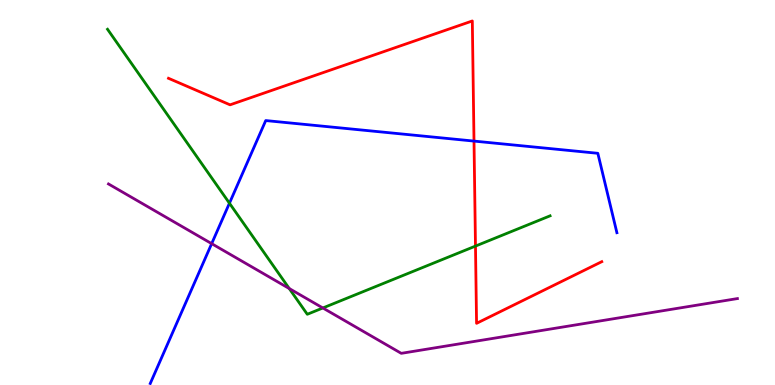[{'lines': ['blue', 'red'], 'intersections': [{'x': 6.12, 'y': 6.34}]}, {'lines': ['green', 'red'], 'intersections': [{'x': 6.14, 'y': 3.61}]}, {'lines': ['purple', 'red'], 'intersections': []}, {'lines': ['blue', 'green'], 'intersections': [{'x': 2.96, 'y': 4.72}]}, {'lines': ['blue', 'purple'], 'intersections': [{'x': 2.73, 'y': 3.67}]}, {'lines': ['green', 'purple'], 'intersections': [{'x': 3.73, 'y': 2.51}, {'x': 4.17, 'y': 2.0}]}]